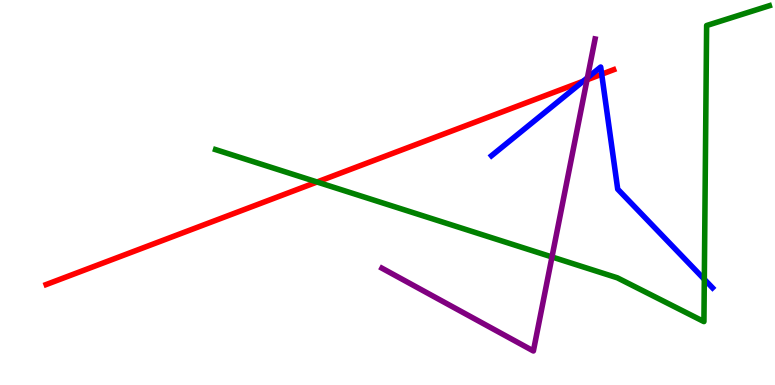[{'lines': ['blue', 'red'], 'intersections': [{'x': 7.52, 'y': 7.89}, {'x': 7.76, 'y': 8.07}]}, {'lines': ['green', 'red'], 'intersections': [{'x': 4.09, 'y': 5.27}]}, {'lines': ['purple', 'red'], 'intersections': [{'x': 7.57, 'y': 7.93}]}, {'lines': ['blue', 'green'], 'intersections': [{'x': 9.09, 'y': 2.75}]}, {'lines': ['blue', 'purple'], 'intersections': [{'x': 7.58, 'y': 7.98}]}, {'lines': ['green', 'purple'], 'intersections': [{'x': 7.12, 'y': 3.33}]}]